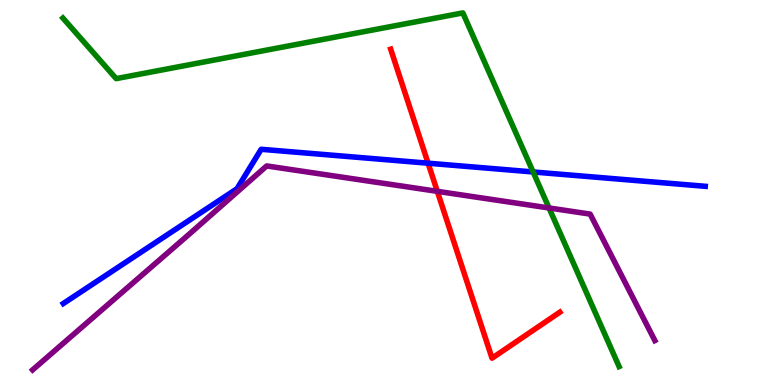[{'lines': ['blue', 'red'], 'intersections': [{'x': 5.52, 'y': 5.76}]}, {'lines': ['green', 'red'], 'intersections': []}, {'lines': ['purple', 'red'], 'intersections': [{'x': 5.64, 'y': 5.03}]}, {'lines': ['blue', 'green'], 'intersections': [{'x': 6.88, 'y': 5.53}]}, {'lines': ['blue', 'purple'], 'intersections': []}, {'lines': ['green', 'purple'], 'intersections': [{'x': 7.08, 'y': 4.6}]}]